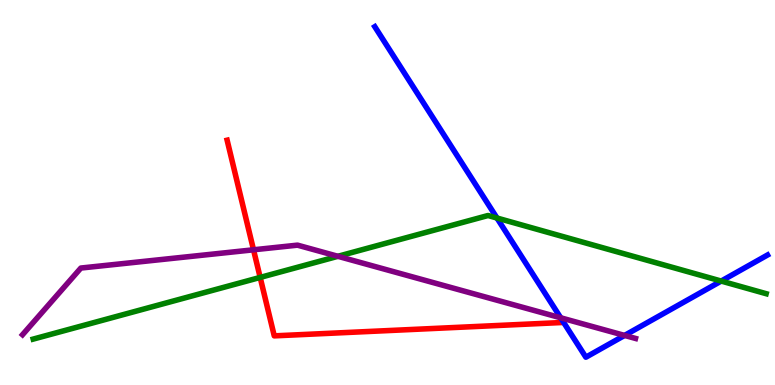[{'lines': ['blue', 'red'], 'intersections': []}, {'lines': ['green', 'red'], 'intersections': [{'x': 3.36, 'y': 2.79}]}, {'lines': ['purple', 'red'], 'intersections': [{'x': 3.27, 'y': 3.51}]}, {'lines': ['blue', 'green'], 'intersections': [{'x': 6.41, 'y': 4.34}, {'x': 9.31, 'y': 2.7}]}, {'lines': ['blue', 'purple'], 'intersections': [{'x': 7.23, 'y': 1.75}, {'x': 8.06, 'y': 1.29}]}, {'lines': ['green', 'purple'], 'intersections': [{'x': 4.36, 'y': 3.34}]}]